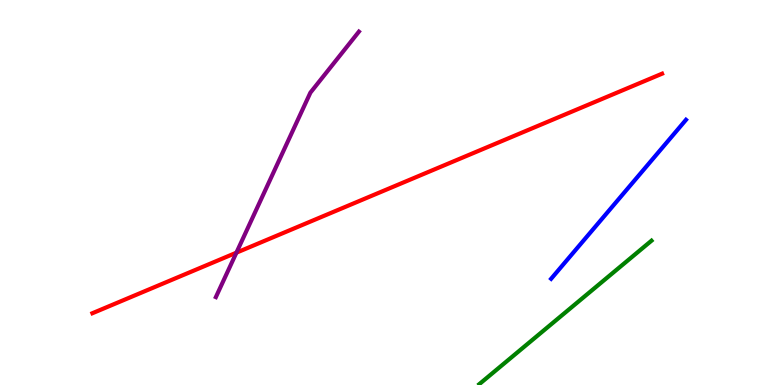[{'lines': ['blue', 'red'], 'intersections': []}, {'lines': ['green', 'red'], 'intersections': []}, {'lines': ['purple', 'red'], 'intersections': [{'x': 3.05, 'y': 3.44}]}, {'lines': ['blue', 'green'], 'intersections': []}, {'lines': ['blue', 'purple'], 'intersections': []}, {'lines': ['green', 'purple'], 'intersections': []}]